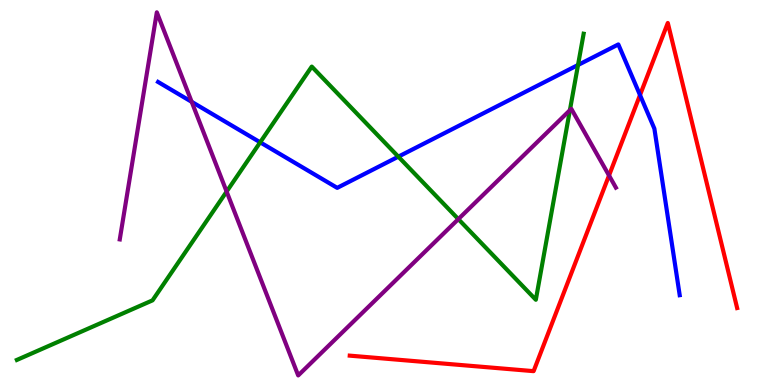[{'lines': ['blue', 'red'], 'intersections': [{'x': 8.26, 'y': 7.53}]}, {'lines': ['green', 'red'], 'intersections': []}, {'lines': ['purple', 'red'], 'intersections': [{'x': 7.86, 'y': 5.44}]}, {'lines': ['blue', 'green'], 'intersections': [{'x': 3.36, 'y': 6.3}, {'x': 5.14, 'y': 5.93}, {'x': 7.46, 'y': 8.31}]}, {'lines': ['blue', 'purple'], 'intersections': [{'x': 2.47, 'y': 7.36}]}, {'lines': ['green', 'purple'], 'intersections': [{'x': 2.92, 'y': 5.02}, {'x': 5.91, 'y': 4.31}, {'x': 7.35, 'y': 7.14}]}]